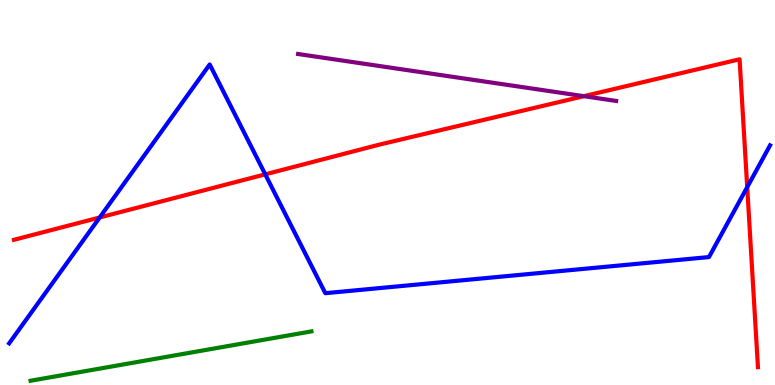[{'lines': ['blue', 'red'], 'intersections': [{'x': 1.29, 'y': 4.35}, {'x': 3.42, 'y': 5.47}, {'x': 9.64, 'y': 5.14}]}, {'lines': ['green', 'red'], 'intersections': []}, {'lines': ['purple', 'red'], 'intersections': [{'x': 7.53, 'y': 7.5}]}, {'lines': ['blue', 'green'], 'intersections': []}, {'lines': ['blue', 'purple'], 'intersections': []}, {'lines': ['green', 'purple'], 'intersections': []}]